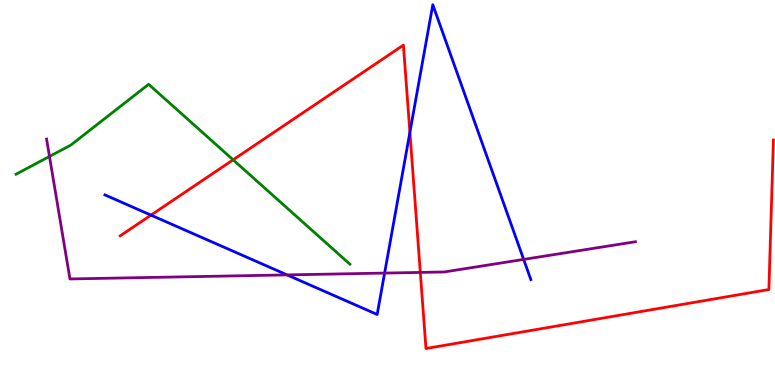[{'lines': ['blue', 'red'], 'intersections': [{'x': 1.95, 'y': 4.41}, {'x': 5.29, 'y': 6.56}]}, {'lines': ['green', 'red'], 'intersections': [{'x': 3.01, 'y': 5.85}]}, {'lines': ['purple', 'red'], 'intersections': [{'x': 5.42, 'y': 2.92}]}, {'lines': ['blue', 'green'], 'intersections': []}, {'lines': ['blue', 'purple'], 'intersections': [{'x': 3.7, 'y': 2.86}, {'x': 4.96, 'y': 2.91}, {'x': 6.76, 'y': 3.26}]}, {'lines': ['green', 'purple'], 'intersections': [{'x': 0.638, 'y': 5.94}]}]